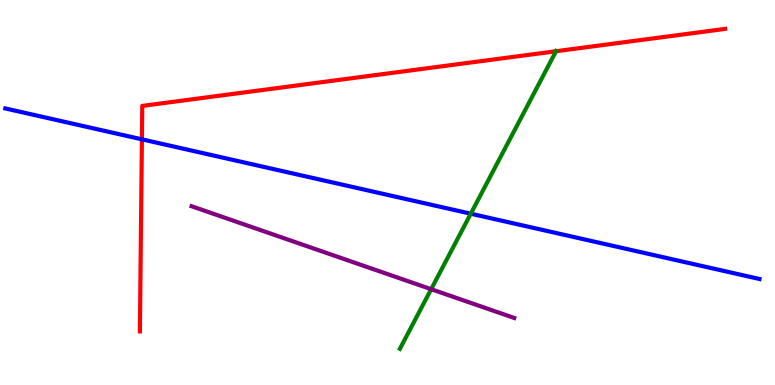[{'lines': ['blue', 'red'], 'intersections': [{'x': 1.83, 'y': 6.38}]}, {'lines': ['green', 'red'], 'intersections': [{'x': 7.17, 'y': 8.67}]}, {'lines': ['purple', 'red'], 'intersections': []}, {'lines': ['blue', 'green'], 'intersections': [{'x': 6.07, 'y': 4.45}]}, {'lines': ['blue', 'purple'], 'intersections': []}, {'lines': ['green', 'purple'], 'intersections': [{'x': 5.56, 'y': 2.49}]}]